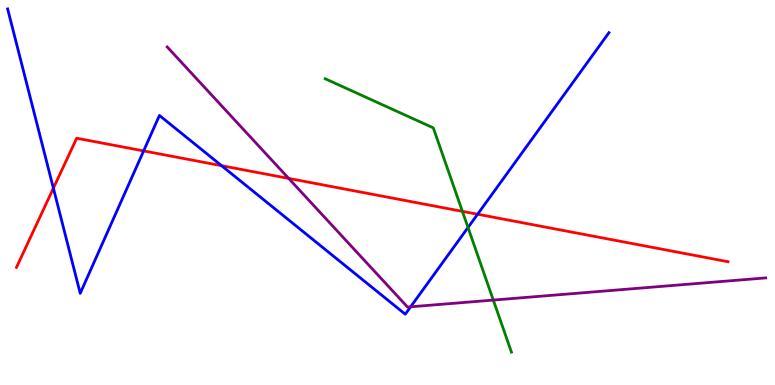[{'lines': ['blue', 'red'], 'intersections': [{'x': 0.689, 'y': 5.11}, {'x': 1.85, 'y': 6.08}, {'x': 2.86, 'y': 5.7}, {'x': 6.16, 'y': 4.44}]}, {'lines': ['green', 'red'], 'intersections': [{'x': 5.97, 'y': 4.51}]}, {'lines': ['purple', 'red'], 'intersections': [{'x': 3.72, 'y': 5.37}]}, {'lines': ['blue', 'green'], 'intersections': [{'x': 6.04, 'y': 4.09}]}, {'lines': ['blue', 'purple'], 'intersections': [{'x': 5.3, 'y': 2.03}]}, {'lines': ['green', 'purple'], 'intersections': [{'x': 6.37, 'y': 2.21}]}]